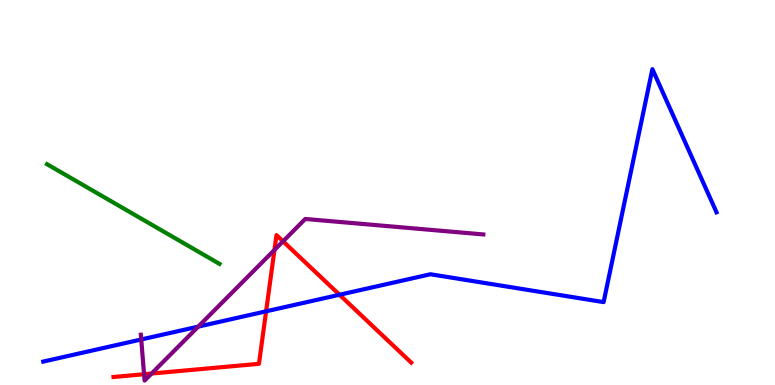[{'lines': ['blue', 'red'], 'intersections': [{'x': 3.43, 'y': 1.91}, {'x': 4.38, 'y': 2.34}]}, {'lines': ['green', 'red'], 'intersections': []}, {'lines': ['purple', 'red'], 'intersections': [{'x': 1.86, 'y': 0.28}, {'x': 1.96, 'y': 0.298}, {'x': 3.54, 'y': 3.51}, {'x': 3.65, 'y': 3.73}]}, {'lines': ['blue', 'green'], 'intersections': []}, {'lines': ['blue', 'purple'], 'intersections': [{'x': 1.82, 'y': 1.18}, {'x': 2.56, 'y': 1.52}]}, {'lines': ['green', 'purple'], 'intersections': []}]